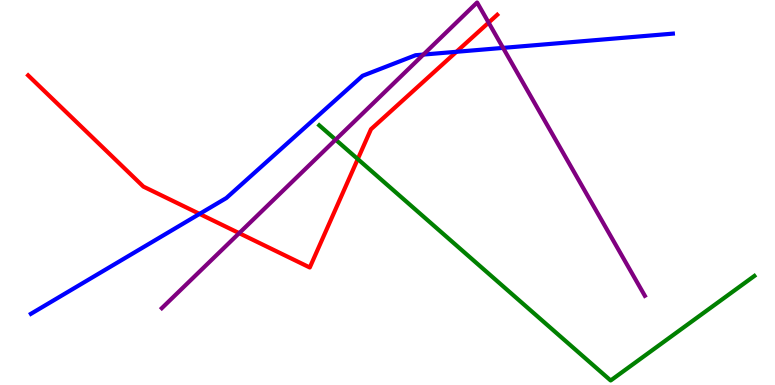[{'lines': ['blue', 'red'], 'intersections': [{'x': 2.57, 'y': 4.44}, {'x': 5.89, 'y': 8.65}]}, {'lines': ['green', 'red'], 'intersections': [{'x': 4.62, 'y': 5.87}]}, {'lines': ['purple', 'red'], 'intersections': [{'x': 3.09, 'y': 3.94}, {'x': 6.3, 'y': 9.41}]}, {'lines': ['blue', 'green'], 'intersections': []}, {'lines': ['blue', 'purple'], 'intersections': [{'x': 5.46, 'y': 8.58}, {'x': 6.49, 'y': 8.76}]}, {'lines': ['green', 'purple'], 'intersections': [{'x': 4.33, 'y': 6.37}]}]